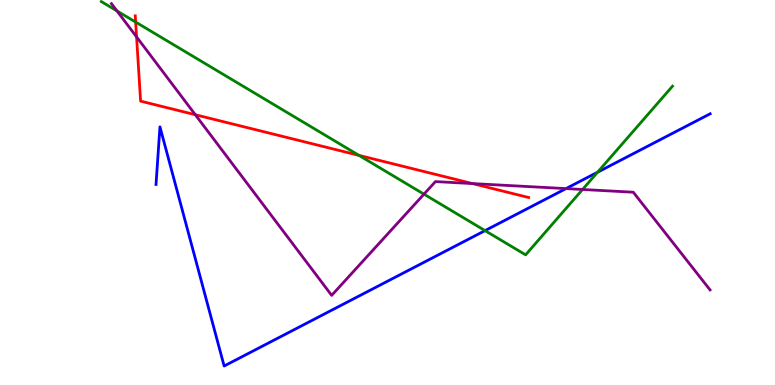[{'lines': ['blue', 'red'], 'intersections': []}, {'lines': ['green', 'red'], 'intersections': [{'x': 1.75, 'y': 9.43}, {'x': 4.63, 'y': 5.96}]}, {'lines': ['purple', 'red'], 'intersections': [{'x': 1.76, 'y': 9.04}, {'x': 2.52, 'y': 7.02}, {'x': 6.1, 'y': 5.23}]}, {'lines': ['blue', 'green'], 'intersections': [{'x': 6.26, 'y': 4.01}, {'x': 7.71, 'y': 5.53}]}, {'lines': ['blue', 'purple'], 'intersections': [{'x': 7.3, 'y': 5.1}]}, {'lines': ['green', 'purple'], 'intersections': [{'x': 1.51, 'y': 9.72}, {'x': 5.47, 'y': 4.96}, {'x': 7.52, 'y': 5.08}]}]